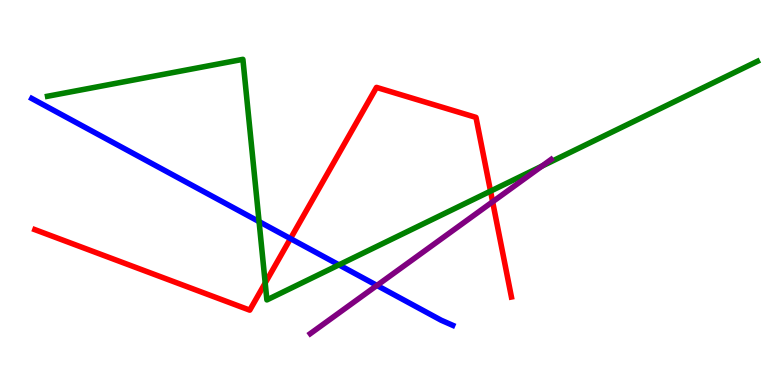[{'lines': ['blue', 'red'], 'intersections': [{'x': 3.75, 'y': 3.8}]}, {'lines': ['green', 'red'], 'intersections': [{'x': 3.42, 'y': 2.65}, {'x': 6.33, 'y': 5.04}]}, {'lines': ['purple', 'red'], 'intersections': [{'x': 6.36, 'y': 4.76}]}, {'lines': ['blue', 'green'], 'intersections': [{'x': 3.34, 'y': 4.24}, {'x': 4.37, 'y': 3.12}]}, {'lines': ['blue', 'purple'], 'intersections': [{'x': 4.86, 'y': 2.59}]}, {'lines': ['green', 'purple'], 'intersections': [{'x': 6.99, 'y': 5.68}]}]